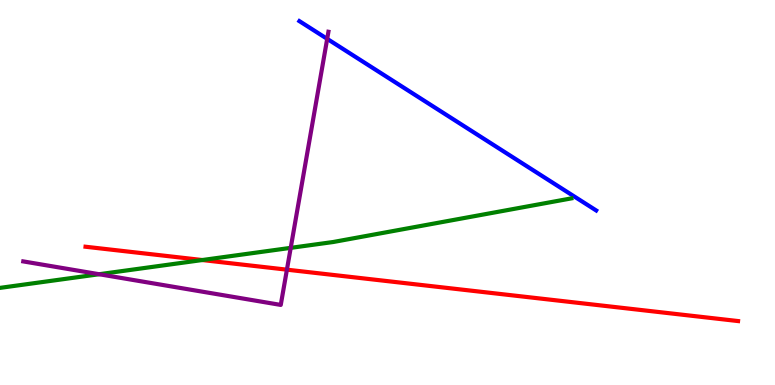[{'lines': ['blue', 'red'], 'intersections': []}, {'lines': ['green', 'red'], 'intersections': [{'x': 2.61, 'y': 3.25}]}, {'lines': ['purple', 'red'], 'intersections': [{'x': 3.7, 'y': 3.0}]}, {'lines': ['blue', 'green'], 'intersections': []}, {'lines': ['blue', 'purple'], 'intersections': [{'x': 4.22, 'y': 8.99}]}, {'lines': ['green', 'purple'], 'intersections': [{'x': 1.28, 'y': 2.88}, {'x': 3.75, 'y': 3.56}]}]